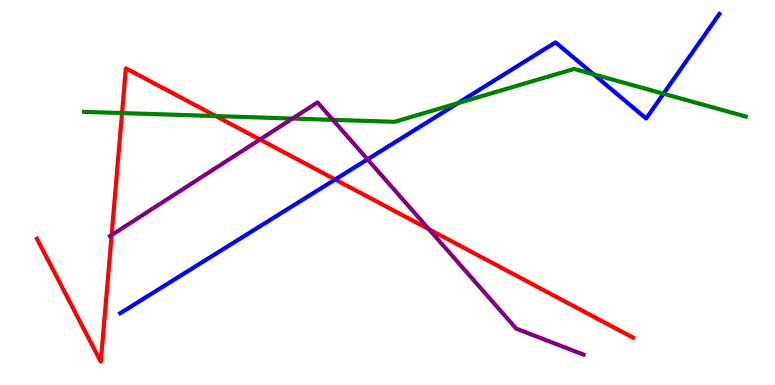[{'lines': ['blue', 'red'], 'intersections': [{'x': 4.33, 'y': 5.34}]}, {'lines': ['green', 'red'], 'intersections': [{'x': 1.57, 'y': 7.06}, {'x': 2.78, 'y': 6.98}]}, {'lines': ['purple', 'red'], 'intersections': [{'x': 1.44, 'y': 3.89}, {'x': 3.35, 'y': 6.38}, {'x': 5.53, 'y': 4.05}]}, {'lines': ['blue', 'green'], 'intersections': [{'x': 5.91, 'y': 7.32}, {'x': 7.66, 'y': 8.07}, {'x': 8.56, 'y': 7.57}]}, {'lines': ['blue', 'purple'], 'intersections': [{'x': 4.74, 'y': 5.86}]}, {'lines': ['green', 'purple'], 'intersections': [{'x': 3.77, 'y': 6.92}, {'x': 4.29, 'y': 6.89}]}]